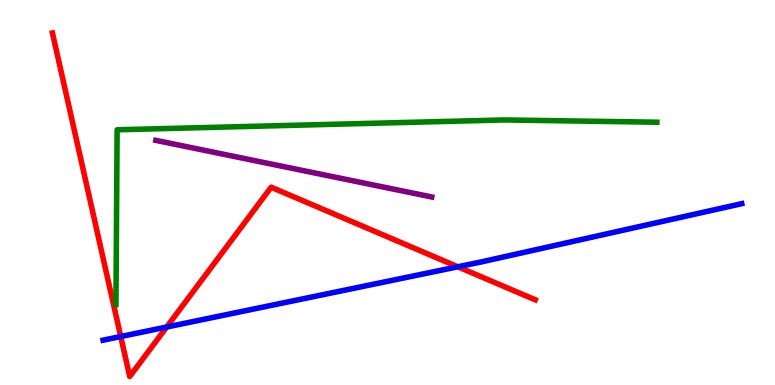[{'lines': ['blue', 'red'], 'intersections': [{'x': 1.56, 'y': 1.26}, {'x': 2.15, 'y': 1.51}, {'x': 5.91, 'y': 3.07}]}, {'lines': ['green', 'red'], 'intersections': []}, {'lines': ['purple', 'red'], 'intersections': []}, {'lines': ['blue', 'green'], 'intersections': []}, {'lines': ['blue', 'purple'], 'intersections': []}, {'lines': ['green', 'purple'], 'intersections': []}]